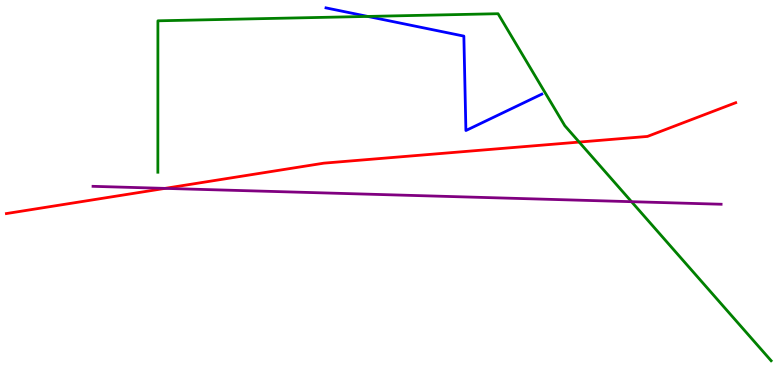[{'lines': ['blue', 'red'], 'intersections': []}, {'lines': ['green', 'red'], 'intersections': [{'x': 7.47, 'y': 6.31}]}, {'lines': ['purple', 'red'], 'intersections': [{'x': 2.13, 'y': 5.11}]}, {'lines': ['blue', 'green'], 'intersections': [{'x': 4.74, 'y': 9.57}]}, {'lines': ['blue', 'purple'], 'intersections': []}, {'lines': ['green', 'purple'], 'intersections': [{'x': 8.15, 'y': 4.76}]}]